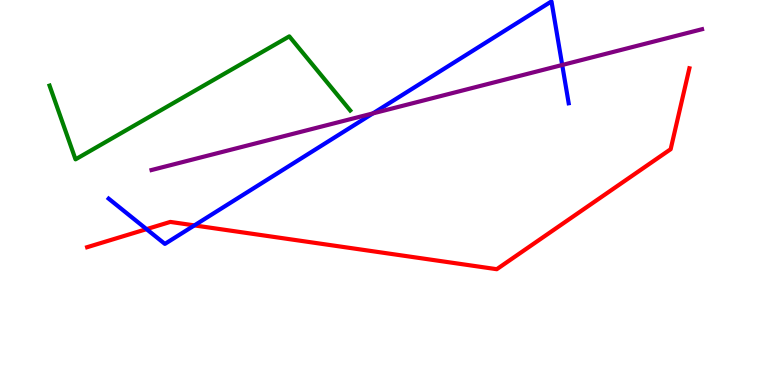[{'lines': ['blue', 'red'], 'intersections': [{'x': 1.89, 'y': 4.05}, {'x': 2.51, 'y': 4.15}]}, {'lines': ['green', 'red'], 'intersections': []}, {'lines': ['purple', 'red'], 'intersections': []}, {'lines': ['blue', 'green'], 'intersections': []}, {'lines': ['blue', 'purple'], 'intersections': [{'x': 4.81, 'y': 7.05}, {'x': 7.25, 'y': 8.31}]}, {'lines': ['green', 'purple'], 'intersections': []}]